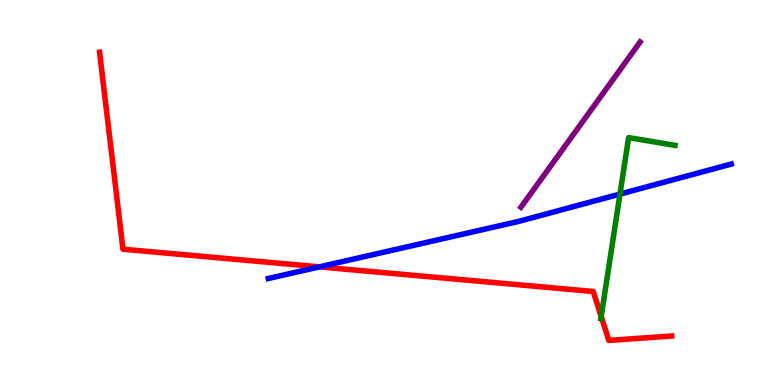[{'lines': ['blue', 'red'], 'intersections': [{'x': 4.12, 'y': 3.07}]}, {'lines': ['green', 'red'], 'intersections': [{'x': 7.76, 'y': 1.78}]}, {'lines': ['purple', 'red'], 'intersections': []}, {'lines': ['blue', 'green'], 'intersections': [{'x': 8.0, 'y': 4.96}]}, {'lines': ['blue', 'purple'], 'intersections': []}, {'lines': ['green', 'purple'], 'intersections': []}]